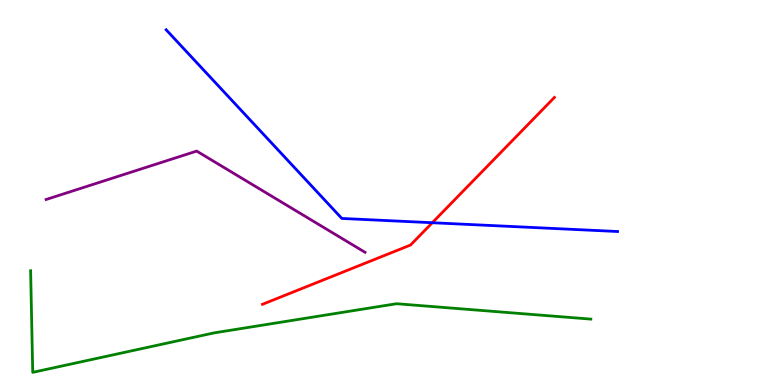[{'lines': ['blue', 'red'], 'intersections': [{'x': 5.58, 'y': 4.21}]}, {'lines': ['green', 'red'], 'intersections': []}, {'lines': ['purple', 'red'], 'intersections': []}, {'lines': ['blue', 'green'], 'intersections': []}, {'lines': ['blue', 'purple'], 'intersections': []}, {'lines': ['green', 'purple'], 'intersections': []}]